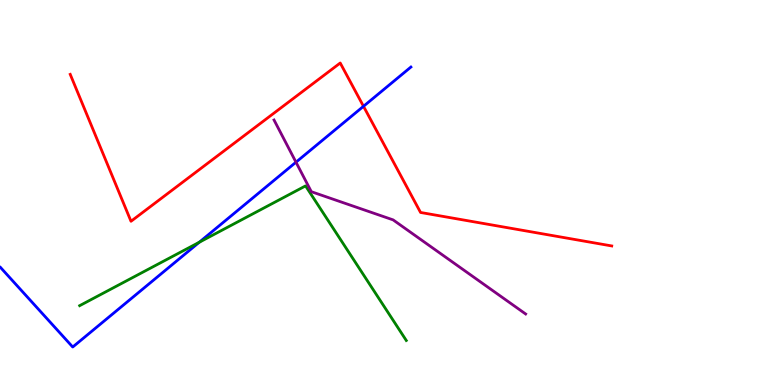[{'lines': ['blue', 'red'], 'intersections': [{'x': 4.69, 'y': 7.24}]}, {'lines': ['green', 'red'], 'intersections': []}, {'lines': ['purple', 'red'], 'intersections': []}, {'lines': ['blue', 'green'], 'intersections': [{'x': 2.57, 'y': 3.71}]}, {'lines': ['blue', 'purple'], 'intersections': [{'x': 3.82, 'y': 5.79}]}, {'lines': ['green', 'purple'], 'intersections': []}]